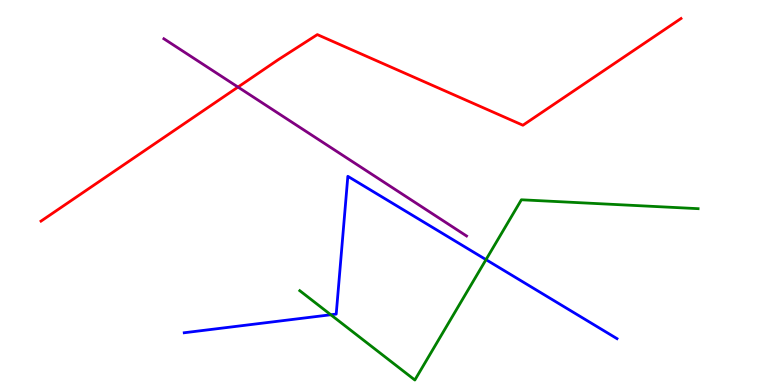[{'lines': ['blue', 'red'], 'intersections': []}, {'lines': ['green', 'red'], 'intersections': []}, {'lines': ['purple', 'red'], 'intersections': [{'x': 3.07, 'y': 7.74}]}, {'lines': ['blue', 'green'], 'intersections': [{'x': 4.27, 'y': 1.82}, {'x': 6.27, 'y': 3.26}]}, {'lines': ['blue', 'purple'], 'intersections': []}, {'lines': ['green', 'purple'], 'intersections': []}]